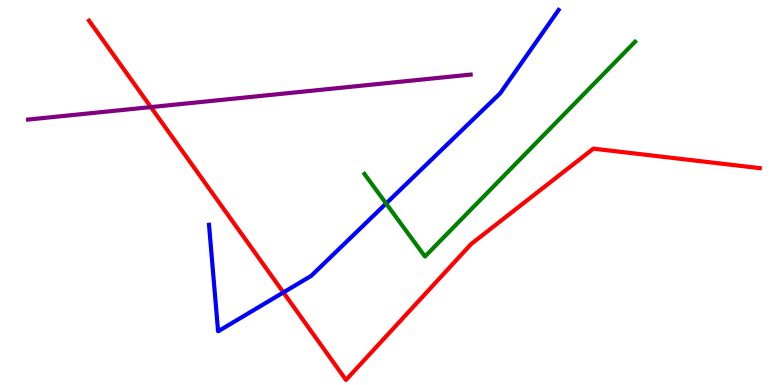[{'lines': ['blue', 'red'], 'intersections': [{'x': 3.66, 'y': 2.4}]}, {'lines': ['green', 'red'], 'intersections': []}, {'lines': ['purple', 'red'], 'intersections': [{'x': 1.95, 'y': 7.22}]}, {'lines': ['blue', 'green'], 'intersections': [{'x': 4.98, 'y': 4.71}]}, {'lines': ['blue', 'purple'], 'intersections': []}, {'lines': ['green', 'purple'], 'intersections': []}]